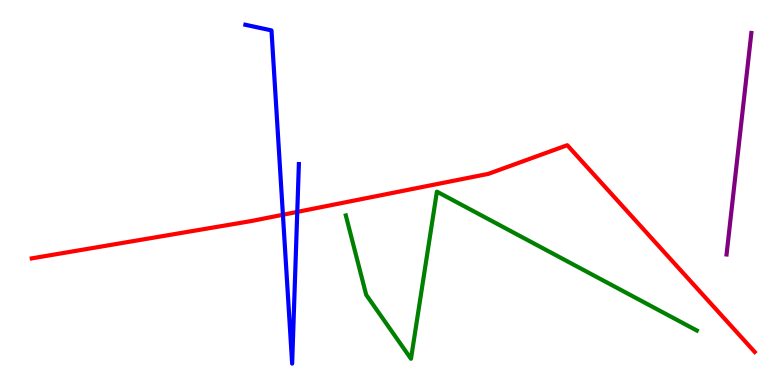[{'lines': ['blue', 'red'], 'intersections': [{'x': 3.65, 'y': 4.42}, {'x': 3.84, 'y': 4.5}]}, {'lines': ['green', 'red'], 'intersections': []}, {'lines': ['purple', 'red'], 'intersections': []}, {'lines': ['blue', 'green'], 'intersections': []}, {'lines': ['blue', 'purple'], 'intersections': []}, {'lines': ['green', 'purple'], 'intersections': []}]